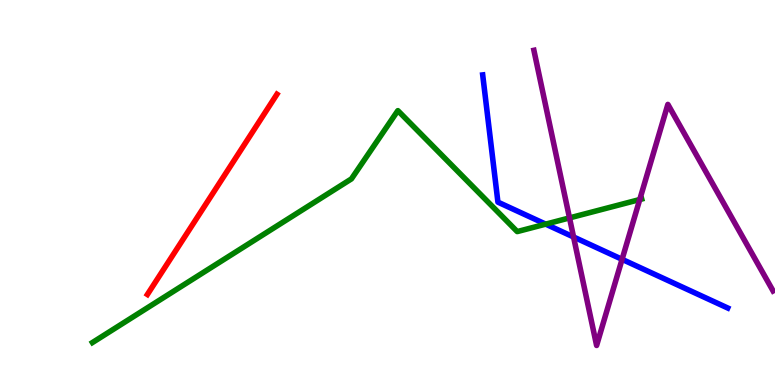[{'lines': ['blue', 'red'], 'intersections': []}, {'lines': ['green', 'red'], 'intersections': []}, {'lines': ['purple', 'red'], 'intersections': []}, {'lines': ['blue', 'green'], 'intersections': [{'x': 7.04, 'y': 4.18}]}, {'lines': ['blue', 'purple'], 'intersections': [{'x': 7.4, 'y': 3.84}, {'x': 8.03, 'y': 3.26}]}, {'lines': ['green', 'purple'], 'intersections': [{'x': 7.35, 'y': 4.34}, {'x': 8.25, 'y': 4.82}]}]